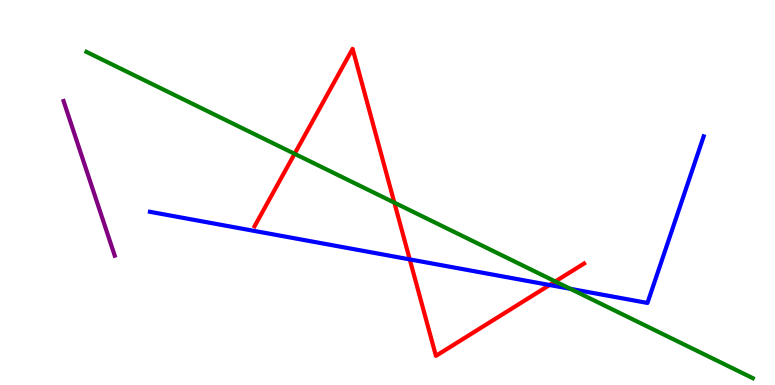[{'lines': ['blue', 'red'], 'intersections': [{'x': 5.29, 'y': 3.26}, {'x': 7.09, 'y': 2.6}]}, {'lines': ['green', 'red'], 'intersections': [{'x': 3.8, 'y': 6.01}, {'x': 5.09, 'y': 4.74}, {'x': 7.17, 'y': 2.69}]}, {'lines': ['purple', 'red'], 'intersections': []}, {'lines': ['blue', 'green'], 'intersections': [{'x': 7.36, 'y': 2.5}]}, {'lines': ['blue', 'purple'], 'intersections': []}, {'lines': ['green', 'purple'], 'intersections': []}]